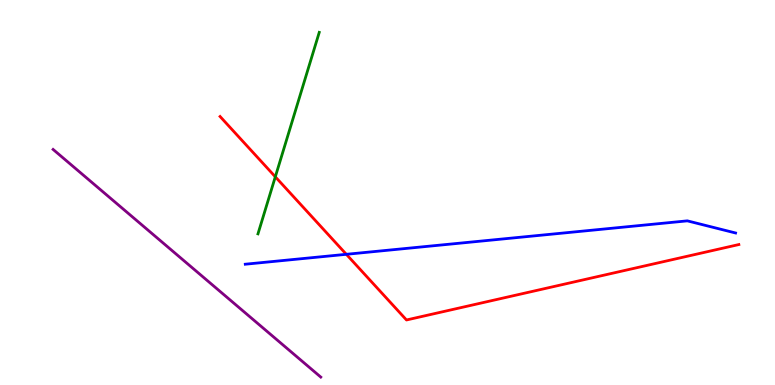[{'lines': ['blue', 'red'], 'intersections': [{'x': 4.47, 'y': 3.39}]}, {'lines': ['green', 'red'], 'intersections': [{'x': 3.55, 'y': 5.41}]}, {'lines': ['purple', 'red'], 'intersections': []}, {'lines': ['blue', 'green'], 'intersections': []}, {'lines': ['blue', 'purple'], 'intersections': []}, {'lines': ['green', 'purple'], 'intersections': []}]